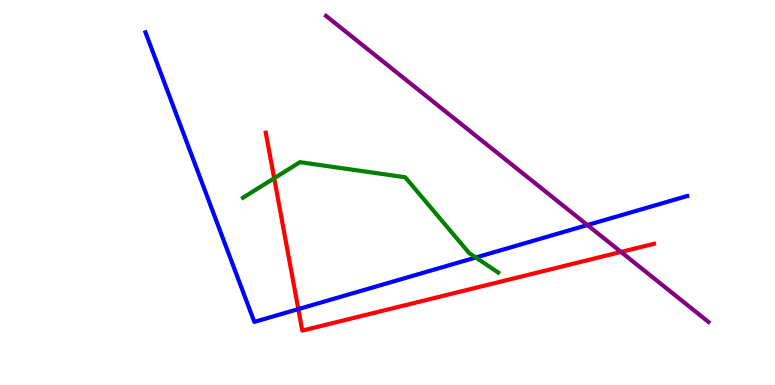[{'lines': ['blue', 'red'], 'intersections': [{'x': 3.85, 'y': 1.97}]}, {'lines': ['green', 'red'], 'intersections': [{'x': 3.54, 'y': 5.37}]}, {'lines': ['purple', 'red'], 'intersections': [{'x': 8.01, 'y': 3.46}]}, {'lines': ['blue', 'green'], 'intersections': [{'x': 6.14, 'y': 3.31}]}, {'lines': ['blue', 'purple'], 'intersections': [{'x': 7.58, 'y': 4.15}]}, {'lines': ['green', 'purple'], 'intersections': []}]